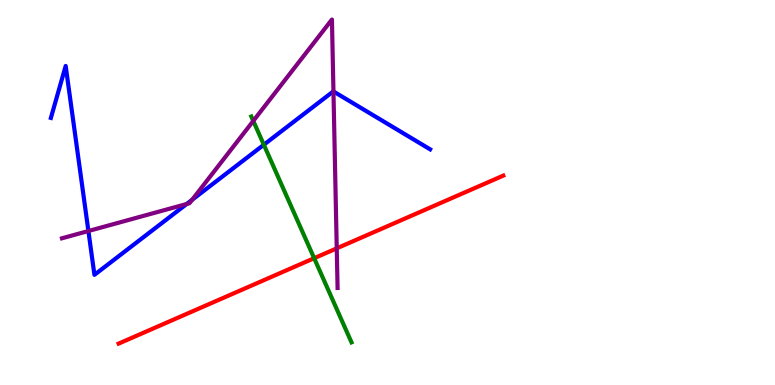[{'lines': ['blue', 'red'], 'intersections': []}, {'lines': ['green', 'red'], 'intersections': [{'x': 4.05, 'y': 3.29}]}, {'lines': ['purple', 'red'], 'intersections': [{'x': 4.35, 'y': 3.55}]}, {'lines': ['blue', 'green'], 'intersections': [{'x': 3.4, 'y': 6.24}]}, {'lines': ['blue', 'purple'], 'intersections': [{'x': 1.14, 'y': 4.0}, {'x': 2.41, 'y': 4.7}, {'x': 2.48, 'y': 4.81}, {'x': 4.3, 'y': 7.62}]}, {'lines': ['green', 'purple'], 'intersections': [{'x': 3.27, 'y': 6.86}]}]